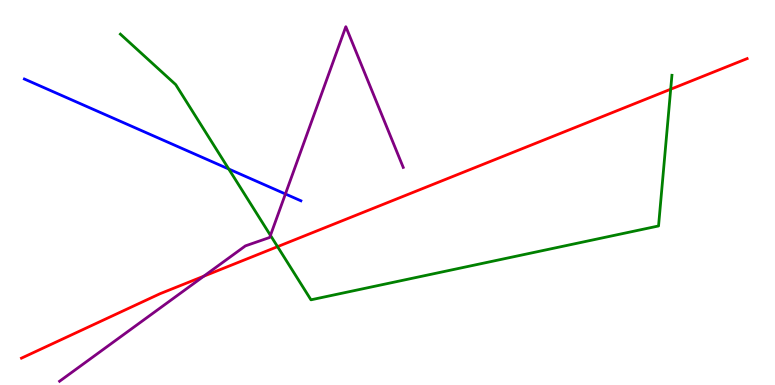[{'lines': ['blue', 'red'], 'intersections': []}, {'lines': ['green', 'red'], 'intersections': [{'x': 3.58, 'y': 3.59}, {'x': 8.65, 'y': 7.68}]}, {'lines': ['purple', 'red'], 'intersections': [{'x': 2.63, 'y': 2.83}]}, {'lines': ['blue', 'green'], 'intersections': [{'x': 2.95, 'y': 5.61}]}, {'lines': ['blue', 'purple'], 'intersections': [{'x': 3.68, 'y': 4.96}]}, {'lines': ['green', 'purple'], 'intersections': [{'x': 3.49, 'y': 3.89}]}]